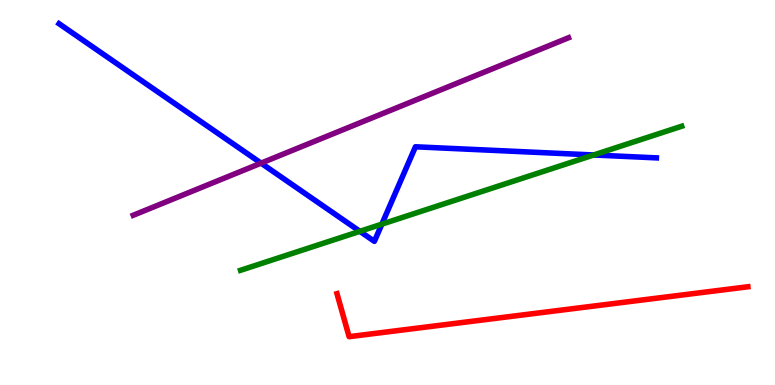[{'lines': ['blue', 'red'], 'intersections': []}, {'lines': ['green', 'red'], 'intersections': []}, {'lines': ['purple', 'red'], 'intersections': []}, {'lines': ['blue', 'green'], 'intersections': [{'x': 4.64, 'y': 3.99}, {'x': 4.93, 'y': 4.18}, {'x': 7.66, 'y': 5.97}]}, {'lines': ['blue', 'purple'], 'intersections': [{'x': 3.37, 'y': 5.76}]}, {'lines': ['green', 'purple'], 'intersections': []}]